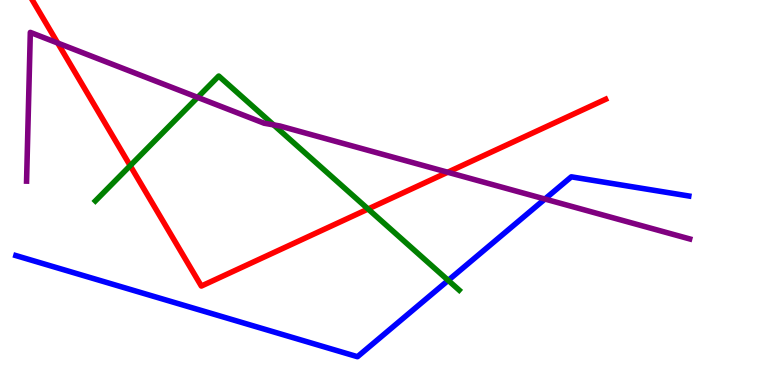[{'lines': ['blue', 'red'], 'intersections': []}, {'lines': ['green', 'red'], 'intersections': [{'x': 1.68, 'y': 5.7}, {'x': 4.75, 'y': 4.57}]}, {'lines': ['purple', 'red'], 'intersections': [{'x': 0.745, 'y': 8.88}, {'x': 5.78, 'y': 5.53}]}, {'lines': ['blue', 'green'], 'intersections': [{'x': 5.78, 'y': 2.72}]}, {'lines': ['blue', 'purple'], 'intersections': [{'x': 7.03, 'y': 4.83}]}, {'lines': ['green', 'purple'], 'intersections': [{'x': 2.55, 'y': 7.47}, {'x': 3.53, 'y': 6.76}]}]